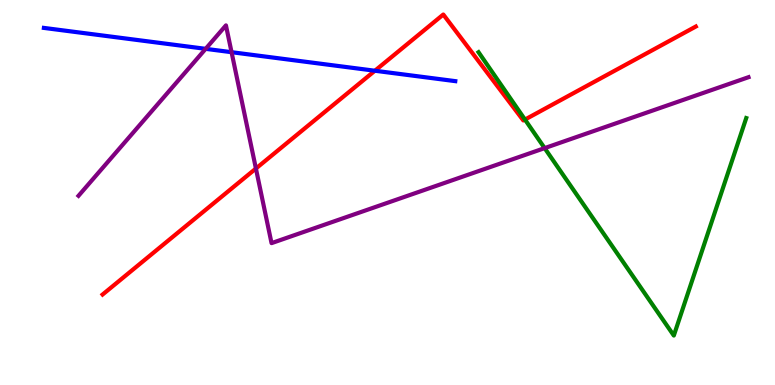[{'lines': ['blue', 'red'], 'intersections': [{'x': 4.84, 'y': 8.16}]}, {'lines': ['green', 'red'], 'intersections': [{'x': 6.77, 'y': 6.89}]}, {'lines': ['purple', 'red'], 'intersections': [{'x': 3.3, 'y': 5.62}]}, {'lines': ['blue', 'green'], 'intersections': []}, {'lines': ['blue', 'purple'], 'intersections': [{'x': 2.65, 'y': 8.73}, {'x': 2.99, 'y': 8.64}]}, {'lines': ['green', 'purple'], 'intersections': [{'x': 7.03, 'y': 6.15}]}]